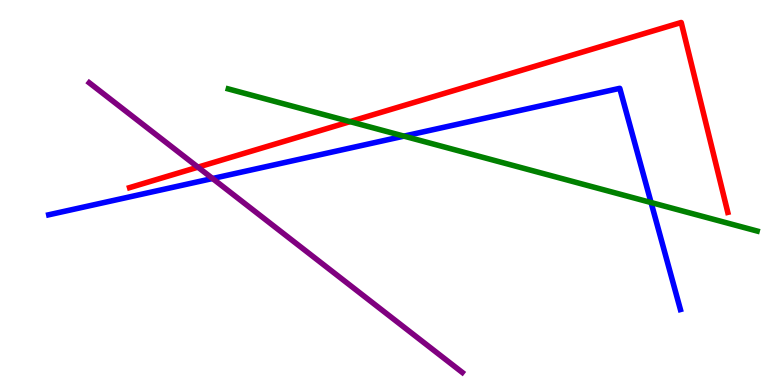[{'lines': ['blue', 'red'], 'intersections': []}, {'lines': ['green', 'red'], 'intersections': [{'x': 4.52, 'y': 6.84}]}, {'lines': ['purple', 'red'], 'intersections': [{'x': 2.55, 'y': 5.66}]}, {'lines': ['blue', 'green'], 'intersections': [{'x': 5.21, 'y': 6.46}, {'x': 8.4, 'y': 4.74}]}, {'lines': ['blue', 'purple'], 'intersections': [{'x': 2.74, 'y': 5.36}]}, {'lines': ['green', 'purple'], 'intersections': []}]